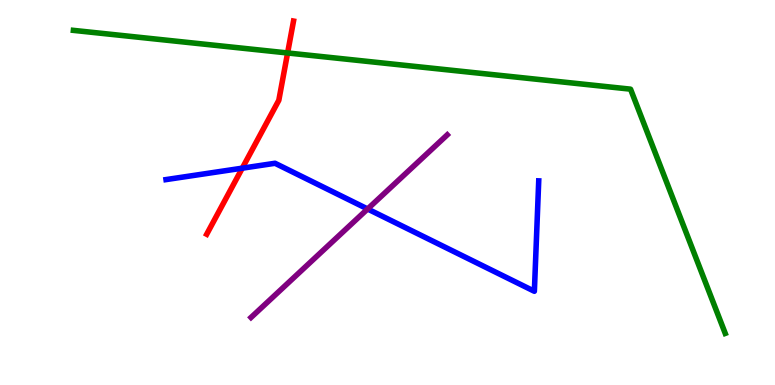[{'lines': ['blue', 'red'], 'intersections': [{'x': 3.13, 'y': 5.63}]}, {'lines': ['green', 'red'], 'intersections': [{'x': 3.71, 'y': 8.62}]}, {'lines': ['purple', 'red'], 'intersections': []}, {'lines': ['blue', 'green'], 'intersections': []}, {'lines': ['blue', 'purple'], 'intersections': [{'x': 4.74, 'y': 4.57}]}, {'lines': ['green', 'purple'], 'intersections': []}]